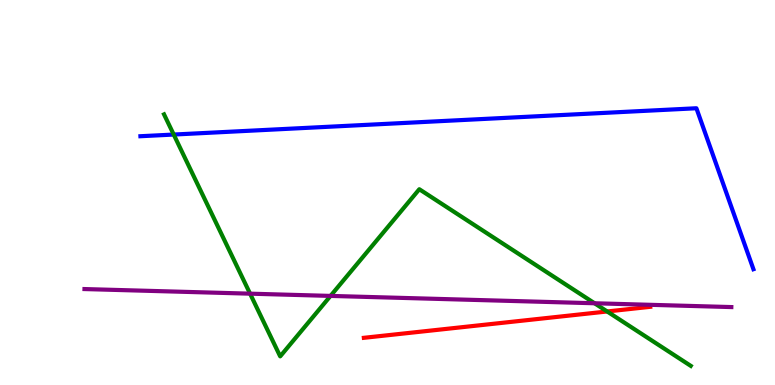[{'lines': ['blue', 'red'], 'intersections': []}, {'lines': ['green', 'red'], 'intersections': [{'x': 7.83, 'y': 1.91}]}, {'lines': ['purple', 'red'], 'intersections': []}, {'lines': ['blue', 'green'], 'intersections': [{'x': 2.24, 'y': 6.51}]}, {'lines': ['blue', 'purple'], 'intersections': []}, {'lines': ['green', 'purple'], 'intersections': [{'x': 3.23, 'y': 2.37}, {'x': 4.26, 'y': 2.31}, {'x': 7.67, 'y': 2.12}]}]